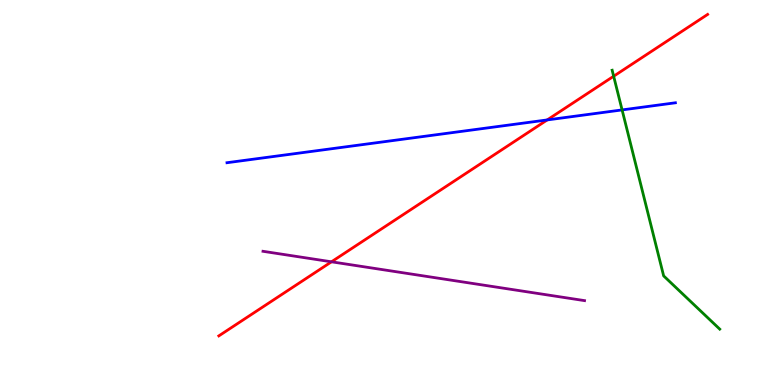[{'lines': ['blue', 'red'], 'intersections': [{'x': 7.06, 'y': 6.89}]}, {'lines': ['green', 'red'], 'intersections': [{'x': 7.92, 'y': 8.02}]}, {'lines': ['purple', 'red'], 'intersections': [{'x': 4.28, 'y': 3.2}]}, {'lines': ['blue', 'green'], 'intersections': [{'x': 8.03, 'y': 7.14}]}, {'lines': ['blue', 'purple'], 'intersections': []}, {'lines': ['green', 'purple'], 'intersections': []}]